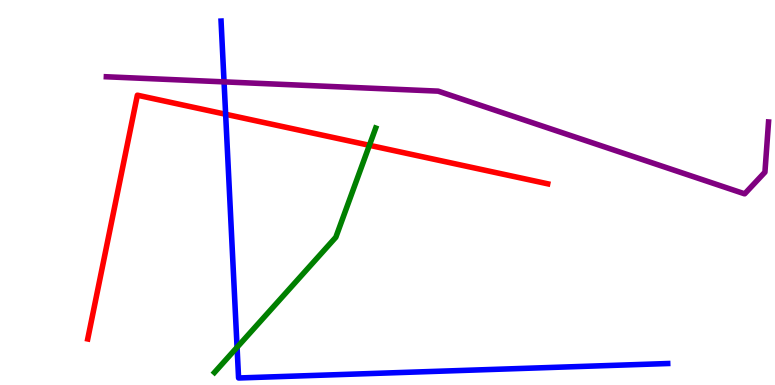[{'lines': ['blue', 'red'], 'intersections': [{'x': 2.91, 'y': 7.03}]}, {'lines': ['green', 'red'], 'intersections': [{'x': 4.77, 'y': 6.23}]}, {'lines': ['purple', 'red'], 'intersections': []}, {'lines': ['blue', 'green'], 'intersections': [{'x': 3.06, 'y': 0.979}]}, {'lines': ['blue', 'purple'], 'intersections': [{'x': 2.89, 'y': 7.87}]}, {'lines': ['green', 'purple'], 'intersections': []}]